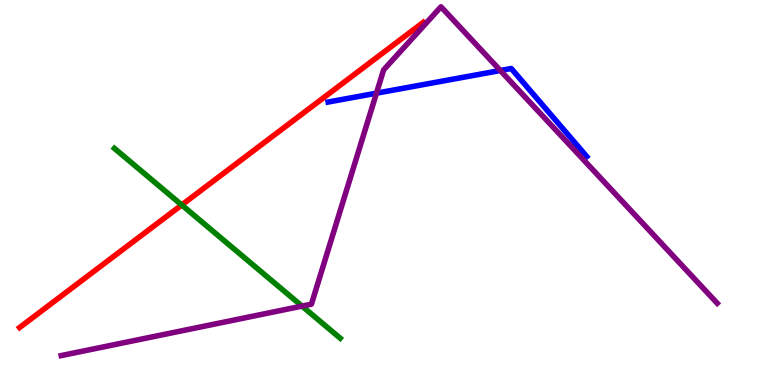[{'lines': ['blue', 'red'], 'intersections': []}, {'lines': ['green', 'red'], 'intersections': [{'x': 2.34, 'y': 4.68}]}, {'lines': ['purple', 'red'], 'intersections': []}, {'lines': ['blue', 'green'], 'intersections': []}, {'lines': ['blue', 'purple'], 'intersections': [{'x': 4.86, 'y': 7.58}, {'x': 6.46, 'y': 8.17}]}, {'lines': ['green', 'purple'], 'intersections': [{'x': 3.9, 'y': 2.05}]}]